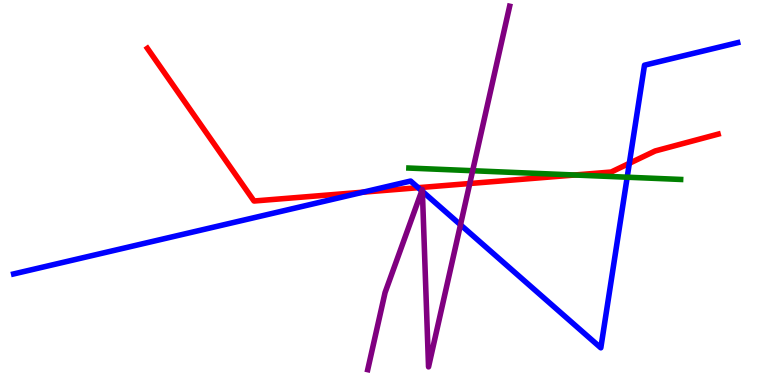[{'lines': ['blue', 'red'], 'intersections': [{'x': 4.69, 'y': 5.01}, {'x': 5.4, 'y': 5.12}, {'x': 8.12, 'y': 5.76}]}, {'lines': ['green', 'red'], 'intersections': [{'x': 7.41, 'y': 5.45}]}, {'lines': ['purple', 'red'], 'intersections': [{'x': 6.06, 'y': 5.23}]}, {'lines': ['blue', 'green'], 'intersections': [{'x': 8.09, 'y': 5.4}]}, {'lines': ['blue', 'purple'], 'intersections': [{'x': 5.44, 'y': 5.04}, {'x': 5.45, 'y': 5.03}, {'x': 5.94, 'y': 4.16}]}, {'lines': ['green', 'purple'], 'intersections': [{'x': 6.1, 'y': 5.57}]}]